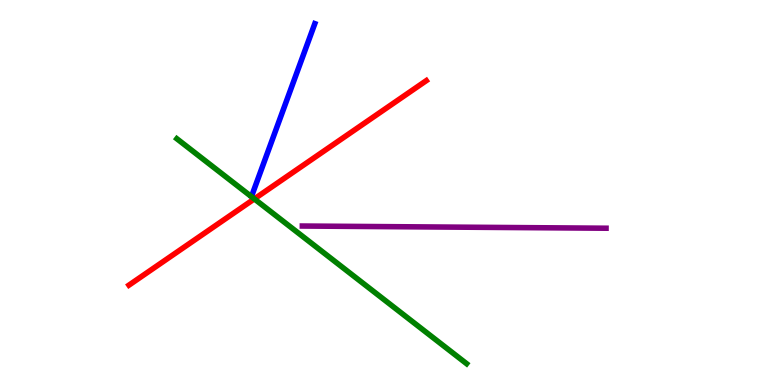[{'lines': ['blue', 'red'], 'intersections': []}, {'lines': ['green', 'red'], 'intersections': [{'x': 3.28, 'y': 4.83}]}, {'lines': ['purple', 'red'], 'intersections': []}, {'lines': ['blue', 'green'], 'intersections': []}, {'lines': ['blue', 'purple'], 'intersections': []}, {'lines': ['green', 'purple'], 'intersections': []}]